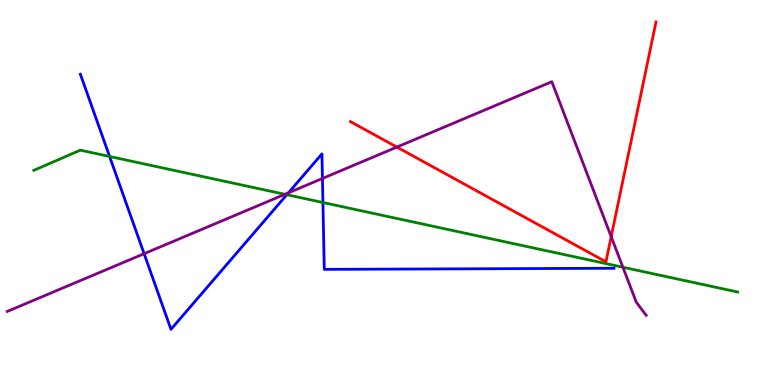[{'lines': ['blue', 'red'], 'intersections': []}, {'lines': ['green', 'red'], 'intersections': []}, {'lines': ['purple', 'red'], 'intersections': [{'x': 5.12, 'y': 6.18}, {'x': 7.89, 'y': 3.85}]}, {'lines': ['blue', 'green'], 'intersections': [{'x': 1.41, 'y': 5.94}, {'x': 3.7, 'y': 4.94}, {'x': 4.17, 'y': 4.74}]}, {'lines': ['blue', 'purple'], 'intersections': [{'x': 1.86, 'y': 3.41}, {'x': 3.72, 'y': 4.99}, {'x': 4.16, 'y': 5.36}]}, {'lines': ['green', 'purple'], 'intersections': [{'x': 3.68, 'y': 4.95}, {'x': 8.04, 'y': 3.06}]}]